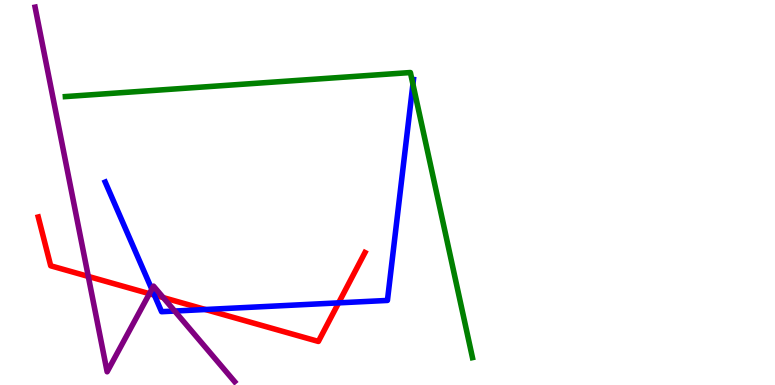[{'lines': ['blue', 'red'], 'intersections': [{'x': 1.99, 'y': 2.34}, {'x': 2.65, 'y': 1.96}, {'x': 4.37, 'y': 2.13}]}, {'lines': ['green', 'red'], 'intersections': []}, {'lines': ['purple', 'red'], 'intersections': [{'x': 1.14, 'y': 2.82}, {'x': 1.93, 'y': 2.37}, {'x': 2.11, 'y': 2.27}]}, {'lines': ['blue', 'green'], 'intersections': [{'x': 5.33, 'y': 7.81}]}, {'lines': ['blue', 'purple'], 'intersections': [{'x': 1.96, 'y': 2.49}, {'x': 2.25, 'y': 1.92}]}, {'lines': ['green', 'purple'], 'intersections': []}]